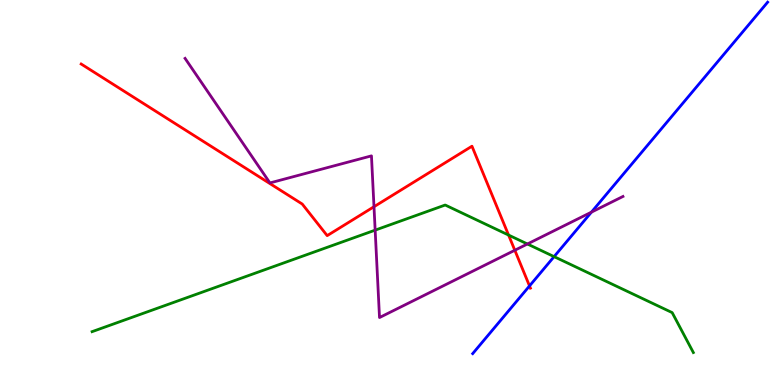[{'lines': ['blue', 'red'], 'intersections': [{'x': 6.83, 'y': 2.57}]}, {'lines': ['green', 'red'], 'intersections': [{'x': 6.56, 'y': 3.89}]}, {'lines': ['purple', 'red'], 'intersections': [{'x': 4.83, 'y': 4.63}, {'x': 6.64, 'y': 3.5}]}, {'lines': ['blue', 'green'], 'intersections': [{'x': 7.15, 'y': 3.33}]}, {'lines': ['blue', 'purple'], 'intersections': [{'x': 7.63, 'y': 4.49}]}, {'lines': ['green', 'purple'], 'intersections': [{'x': 4.84, 'y': 4.02}, {'x': 6.81, 'y': 3.66}]}]